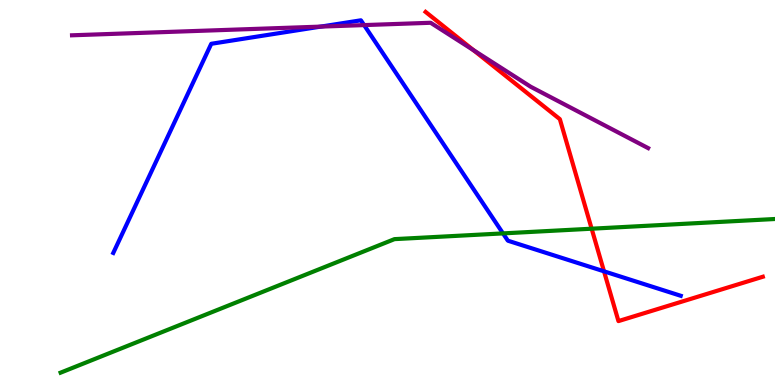[{'lines': ['blue', 'red'], 'intersections': [{'x': 7.79, 'y': 2.95}]}, {'lines': ['green', 'red'], 'intersections': [{'x': 7.63, 'y': 4.06}]}, {'lines': ['purple', 'red'], 'intersections': [{'x': 6.11, 'y': 8.7}]}, {'lines': ['blue', 'green'], 'intersections': [{'x': 6.49, 'y': 3.94}]}, {'lines': ['blue', 'purple'], 'intersections': [{'x': 4.14, 'y': 9.31}, {'x': 4.7, 'y': 9.35}]}, {'lines': ['green', 'purple'], 'intersections': []}]